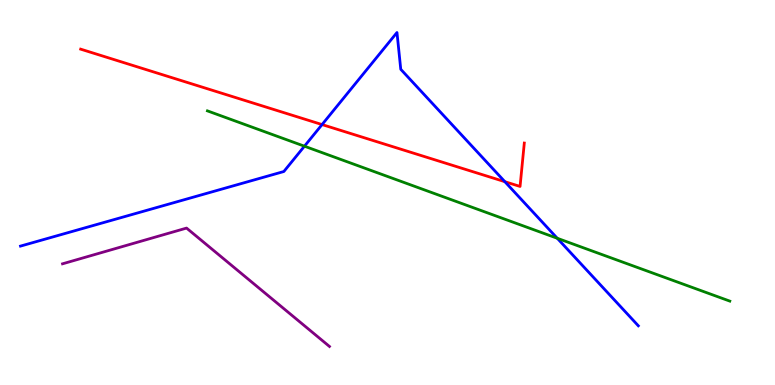[{'lines': ['blue', 'red'], 'intersections': [{'x': 4.16, 'y': 6.76}, {'x': 6.51, 'y': 5.28}]}, {'lines': ['green', 'red'], 'intersections': []}, {'lines': ['purple', 'red'], 'intersections': []}, {'lines': ['blue', 'green'], 'intersections': [{'x': 3.93, 'y': 6.2}, {'x': 7.19, 'y': 3.81}]}, {'lines': ['blue', 'purple'], 'intersections': []}, {'lines': ['green', 'purple'], 'intersections': []}]